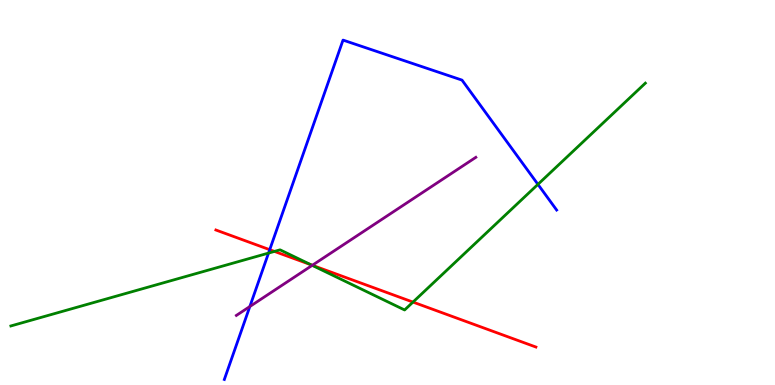[{'lines': ['blue', 'red'], 'intersections': [{'x': 3.48, 'y': 3.51}]}, {'lines': ['green', 'red'], 'intersections': [{'x': 3.54, 'y': 3.47}, {'x': 4.01, 'y': 3.12}, {'x': 5.33, 'y': 2.15}]}, {'lines': ['purple', 'red'], 'intersections': [{'x': 4.03, 'y': 3.11}]}, {'lines': ['blue', 'green'], 'intersections': [{'x': 3.46, 'y': 3.43}, {'x': 6.94, 'y': 5.21}]}, {'lines': ['blue', 'purple'], 'intersections': [{'x': 3.22, 'y': 2.04}]}, {'lines': ['green', 'purple'], 'intersections': [{'x': 4.03, 'y': 3.11}]}]